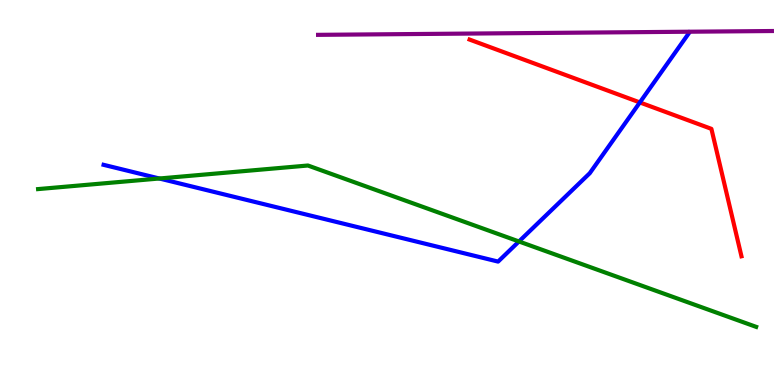[{'lines': ['blue', 'red'], 'intersections': [{'x': 8.26, 'y': 7.34}]}, {'lines': ['green', 'red'], 'intersections': []}, {'lines': ['purple', 'red'], 'intersections': []}, {'lines': ['blue', 'green'], 'intersections': [{'x': 2.06, 'y': 5.36}, {'x': 6.7, 'y': 3.73}]}, {'lines': ['blue', 'purple'], 'intersections': []}, {'lines': ['green', 'purple'], 'intersections': []}]